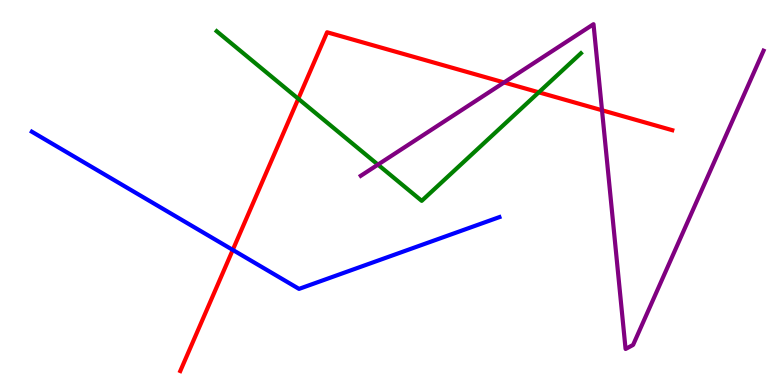[{'lines': ['blue', 'red'], 'intersections': [{'x': 3.0, 'y': 3.51}]}, {'lines': ['green', 'red'], 'intersections': [{'x': 3.85, 'y': 7.44}, {'x': 6.95, 'y': 7.6}]}, {'lines': ['purple', 'red'], 'intersections': [{'x': 6.5, 'y': 7.86}, {'x': 7.77, 'y': 7.14}]}, {'lines': ['blue', 'green'], 'intersections': []}, {'lines': ['blue', 'purple'], 'intersections': []}, {'lines': ['green', 'purple'], 'intersections': [{'x': 4.88, 'y': 5.72}]}]